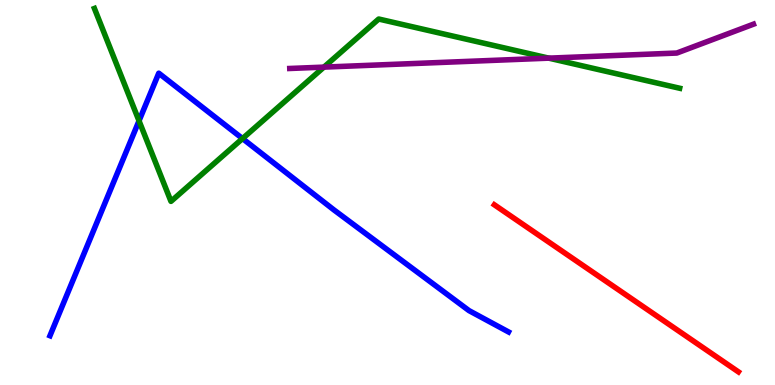[{'lines': ['blue', 'red'], 'intersections': []}, {'lines': ['green', 'red'], 'intersections': []}, {'lines': ['purple', 'red'], 'intersections': []}, {'lines': ['blue', 'green'], 'intersections': [{'x': 1.79, 'y': 6.86}, {'x': 3.13, 'y': 6.4}]}, {'lines': ['blue', 'purple'], 'intersections': []}, {'lines': ['green', 'purple'], 'intersections': [{'x': 4.18, 'y': 8.26}, {'x': 7.08, 'y': 8.49}]}]